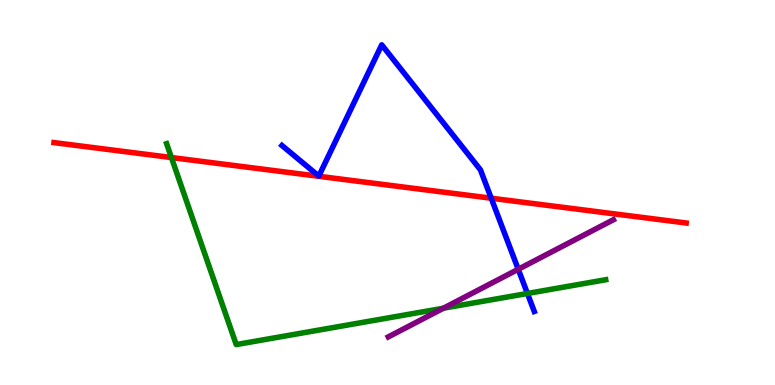[{'lines': ['blue', 'red'], 'intersections': [{'x': 6.34, 'y': 4.85}]}, {'lines': ['green', 'red'], 'intersections': [{'x': 2.21, 'y': 5.91}]}, {'lines': ['purple', 'red'], 'intersections': []}, {'lines': ['blue', 'green'], 'intersections': [{'x': 6.81, 'y': 2.38}]}, {'lines': ['blue', 'purple'], 'intersections': [{'x': 6.69, 'y': 3.01}]}, {'lines': ['green', 'purple'], 'intersections': [{'x': 5.72, 'y': 1.99}]}]